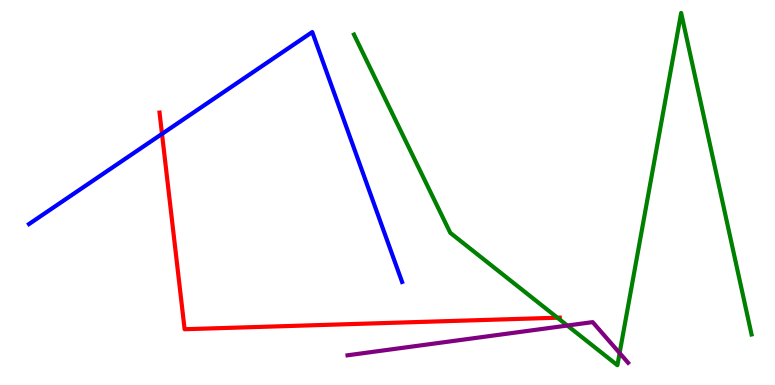[{'lines': ['blue', 'red'], 'intersections': [{'x': 2.09, 'y': 6.52}]}, {'lines': ['green', 'red'], 'intersections': [{'x': 7.19, 'y': 1.75}]}, {'lines': ['purple', 'red'], 'intersections': []}, {'lines': ['blue', 'green'], 'intersections': []}, {'lines': ['blue', 'purple'], 'intersections': []}, {'lines': ['green', 'purple'], 'intersections': [{'x': 7.32, 'y': 1.54}, {'x': 8.0, 'y': 0.83}]}]